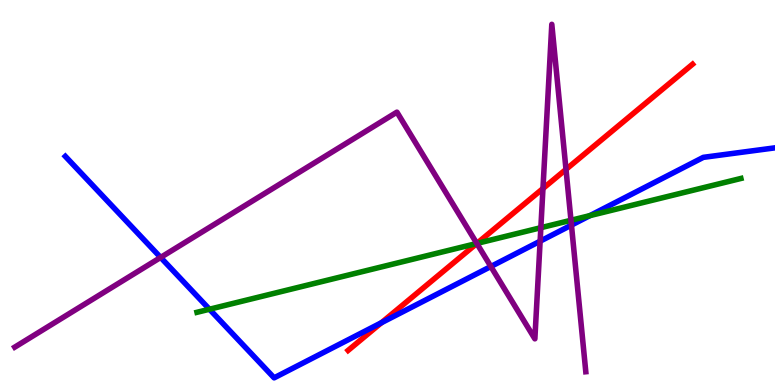[{'lines': ['blue', 'red'], 'intersections': [{'x': 4.92, 'y': 1.62}]}, {'lines': ['green', 'red'], 'intersections': [{'x': 6.15, 'y': 3.68}]}, {'lines': ['purple', 'red'], 'intersections': [{'x': 6.15, 'y': 3.68}, {'x': 7.01, 'y': 5.1}, {'x': 7.3, 'y': 5.6}]}, {'lines': ['blue', 'green'], 'intersections': [{'x': 2.7, 'y': 1.97}, {'x': 7.61, 'y': 4.4}]}, {'lines': ['blue', 'purple'], 'intersections': [{'x': 2.07, 'y': 3.31}, {'x': 6.33, 'y': 3.08}, {'x': 6.97, 'y': 3.74}, {'x': 7.37, 'y': 4.15}]}, {'lines': ['green', 'purple'], 'intersections': [{'x': 6.15, 'y': 3.68}, {'x': 6.98, 'y': 4.09}, {'x': 7.37, 'y': 4.28}]}]